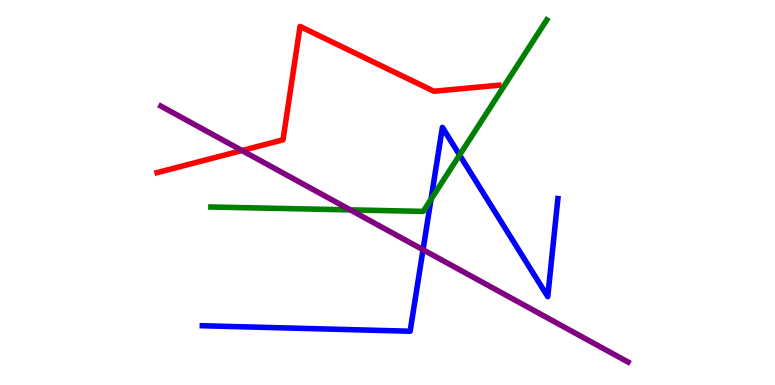[{'lines': ['blue', 'red'], 'intersections': []}, {'lines': ['green', 'red'], 'intersections': []}, {'lines': ['purple', 'red'], 'intersections': [{'x': 3.12, 'y': 6.09}]}, {'lines': ['blue', 'green'], 'intersections': [{'x': 5.56, 'y': 4.82}, {'x': 5.93, 'y': 5.97}]}, {'lines': ['blue', 'purple'], 'intersections': [{'x': 5.46, 'y': 3.51}]}, {'lines': ['green', 'purple'], 'intersections': [{'x': 4.52, 'y': 4.55}]}]